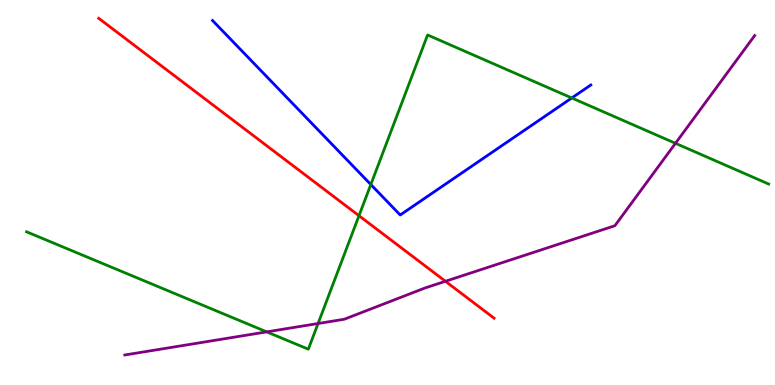[{'lines': ['blue', 'red'], 'intersections': []}, {'lines': ['green', 'red'], 'intersections': [{'x': 4.63, 'y': 4.4}]}, {'lines': ['purple', 'red'], 'intersections': [{'x': 5.75, 'y': 2.69}]}, {'lines': ['blue', 'green'], 'intersections': [{'x': 4.78, 'y': 5.21}, {'x': 7.38, 'y': 7.46}]}, {'lines': ['blue', 'purple'], 'intersections': []}, {'lines': ['green', 'purple'], 'intersections': [{'x': 3.44, 'y': 1.38}, {'x': 4.1, 'y': 1.6}, {'x': 8.72, 'y': 6.28}]}]